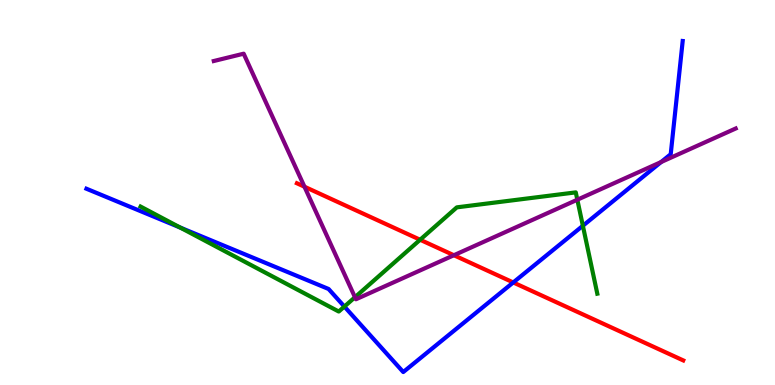[{'lines': ['blue', 'red'], 'intersections': [{'x': 6.62, 'y': 2.66}]}, {'lines': ['green', 'red'], 'intersections': [{'x': 5.42, 'y': 3.77}]}, {'lines': ['purple', 'red'], 'intersections': [{'x': 3.93, 'y': 5.15}, {'x': 5.86, 'y': 3.37}]}, {'lines': ['blue', 'green'], 'intersections': [{'x': 2.32, 'y': 4.09}, {'x': 4.44, 'y': 2.04}, {'x': 7.52, 'y': 4.14}]}, {'lines': ['blue', 'purple'], 'intersections': [{'x': 8.53, 'y': 5.79}]}, {'lines': ['green', 'purple'], 'intersections': [{'x': 4.58, 'y': 2.28}, {'x': 7.45, 'y': 4.81}]}]